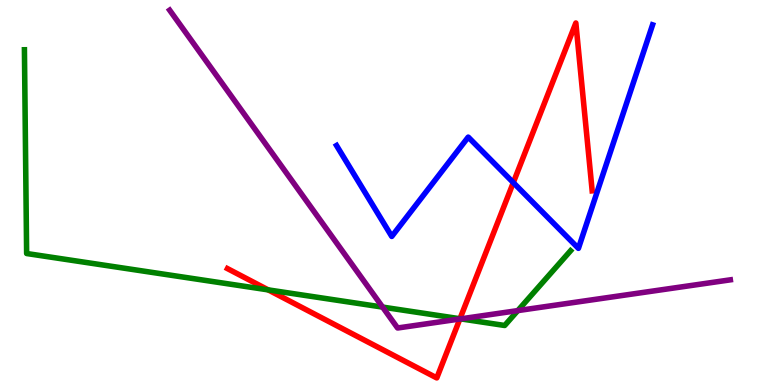[{'lines': ['blue', 'red'], 'intersections': [{'x': 6.62, 'y': 5.26}]}, {'lines': ['green', 'red'], 'intersections': [{'x': 3.46, 'y': 2.47}, {'x': 5.94, 'y': 1.72}]}, {'lines': ['purple', 'red'], 'intersections': [{'x': 5.93, 'y': 1.71}]}, {'lines': ['blue', 'green'], 'intersections': []}, {'lines': ['blue', 'purple'], 'intersections': []}, {'lines': ['green', 'purple'], 'intersections': [{'x': 4.94, 'y': 2.02}, {'x': 5.94, 'y': 1.72}, {'x': 6.68, 'y': 1.93}]}]